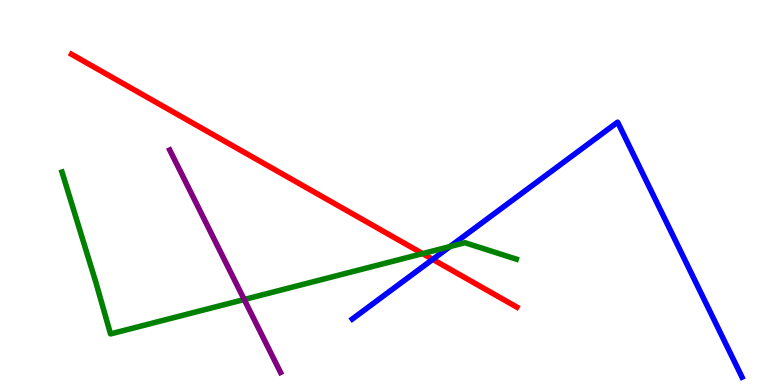[{'lines': ['blue', 'red'], 'intersections': [{'x': 5.58, 'y': 3.26}]}, {'lines': ['green', 'red'], 'intersections': [{'x': 5.45, 'y': 3.41}]}, {'lines': ['purple', 'red'], 'intersections': []}, {'lines': ['blue', 'green'], 'intersections': [{'x': 5.81, 'y': 3.6}]}, {'lines': ['blue', 'purple'], 'intersections': []}, {'lines': ['green', 'purple'], 'intersections': [{'x': 3.15, 'y': 2.22}]}]